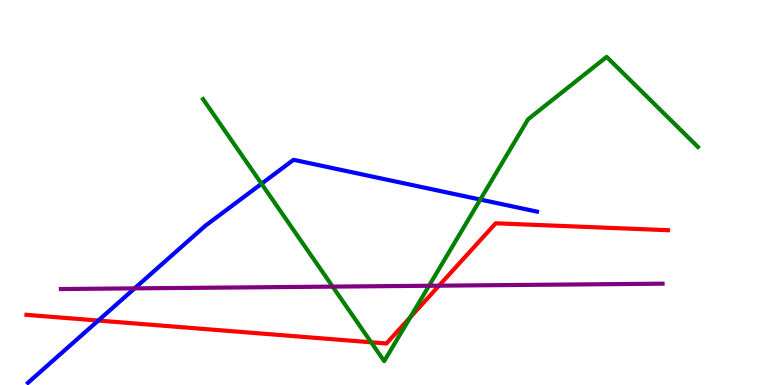[{'lines': ['blue', 'red'], 'intersections': [{'x': 1.27, 'y': 1.67}]}, {'lines': ['green', 'red'], 'intersections': [{'x': 4.79, 'y': 1.11}, {'x': 5.29, 'y': 1.76}]}, {'lines': ['purple', 'red'], 'intersections': [{'x': 5.66, 'y': 2.58}]}, {'lines': ['blue', 'green'], 'intersections': [{'x': 3.37, 'y': 5.23}, {'x': 6.2, 'y': 4.82}]}, {'lines': ['blue', 'purple'], 'intersections': [{'x': 1.74, 'y': 2.51}]}, {'lines': ['green', 'purple'], 'intersections': [{'x': 4.29, 'y': 2.56}, {'x': 5.54, 'y': 2.58}]}]